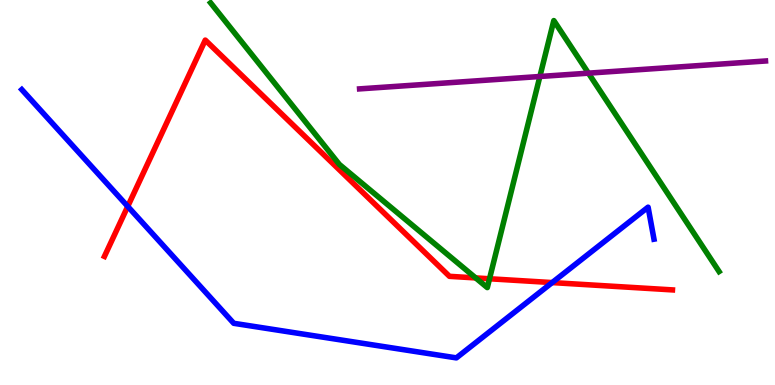[{'lines': ['blue', 'red'], 'intersections': [{'x': 1.65, 'y': 4.64}, {'x': 7.12, 'y': 2.66}]}, {'lines': ['green', 'red'], 'intersections': [{'x': 6.14, 'y': 2.78}, {'x': 6.32, 'y': 2.76}]}, {'lines': ['purple', 'red'], 'intersections': []}, {'lines': ['blue', 'green'], 'intersections': []}, {'lines': ['blue', 'purple'], 'intersections': []}, {'lines': ['green', 'purple'], 'intersections': [{'x': 6.97, 'y': 8.01}, {'x': 7.59, 'y': 8.1}]}]